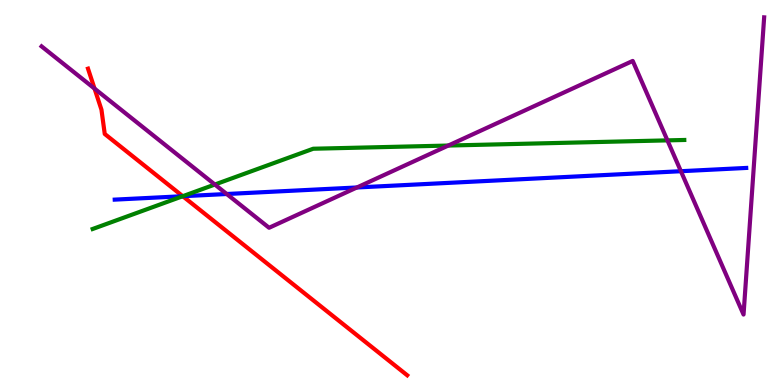[{'lines': ['blue', 'red'], 'intersections': [{'x': 2.36, 'y': 4.9}]}, {'lines': ['green', 'red'], 'intersections': [{'x': 2.36, 'y': 4.9}]}, {'lines': ['purple', 'red'], 'intersections': [{'x': 1.22, 'y': 7.7}]}, {'lines': ['blue', 'green'], 'intersections': [{'x': 2.36, 'y': 4.9}]}, {'lines': ['blue', 'purple'], 'intersections': [{'x': 2.93, 'y': 4.96}, {'x': 4.61, 'y': 5.13}, {'x': 8.79, 'y': 5.55}]}, {'lines': ['green', 'purple'], 'intersections': [{'x': 2.77, 'y': 5.21}, {'x': 5.78, 'y': 6.22}, {'x': 8.61, 'y': 6.35}]}]